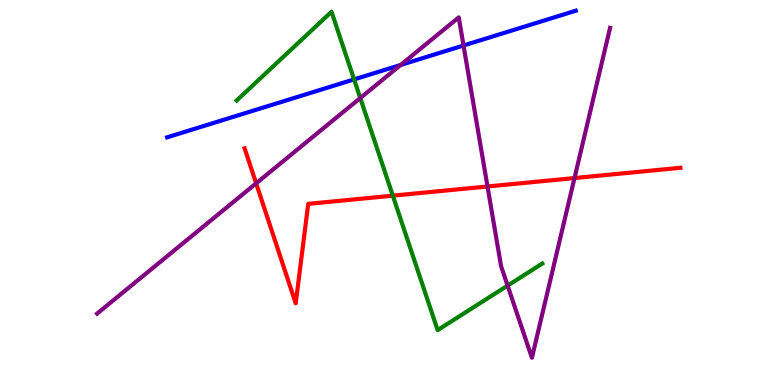[{'lines': ['blue', 'red'], 'intersections': []}, {'lines': ['green', 'red'], 'intersections': [{'x': 5.07, 'y': 4.92}]}, {'lines': ['purple', 'red'], 'intersections': [{'x': 3.31, 'y': 5.24}, {'x': 6.29, 'y': 5.16}, {'x': 7.41, 'y': 5.38}]}, {'lines': ['blue', 'green'], 'intersections': [{'x': 4.57, 'y': 7.94}]}, {'lines': ['blue', 'purple'], 'intersections': [{'x': 5.17, 'y': 8.31}, {'x': 5.98, 'y': 8.82}]}, {'lines': ['green', 'purple'], 'intersections': [{'x': 4.65, 'y': 7.45}, {'x': 6.55, 'y': 2.58}]}]